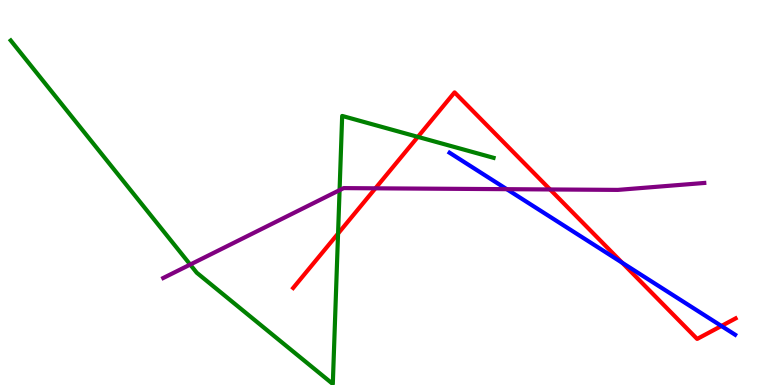[{'lines': ['blue', 'red'], 'intersections': [{'x': 8.03, 'y': 3.18}, {'x': 9.31, 'y': 1.53}]}, {'lines': ['green', 'red'], 'intersections': [{'x': 4.36, 'y': 3.93}, {'x': 5.39, 'y': 6.44}]}, {'lines': ['purple', 'red'], 'intersections': [{'x': 4.84, 'y': 5.11}, {'x': 7.1, 'y': 5.08}]}, {'lines': ['blue', 'green'], 'intersections': []}, {'lines': ['blue', 'purple'], 'intersections': [{'x': 6.54, 'y': 5.09}]}, {'lines': ['green', 'purple'], 'intersections': [{'x': 2.45, 'y': 3.13}, {'x': 4.38, 'y': 5.06}]}]